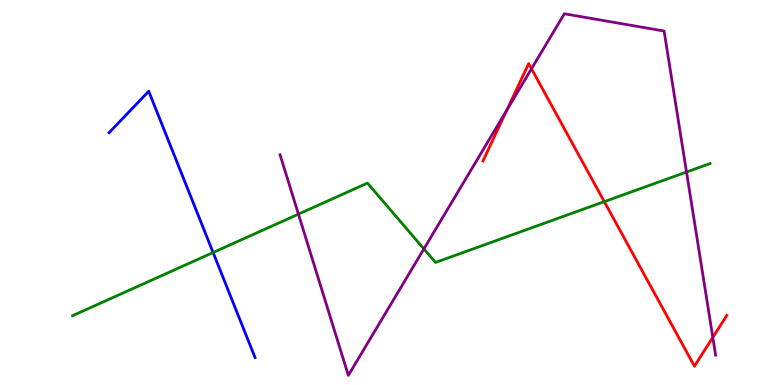[{'lines': ['blue', 'red'], 'intersections': []}, {'lines': ['green', 'red'], 'intersections': [{'x': 7.8, 'y': 4.76}]}, {'lines': ['purple', 'red'], 'intersections': [{'x': 6.54, 'y': 7.15}, {'x': 6.86, 'y': 8.21}, {'x': 9.2, 'y': 1.24}]}, {'lines': ['blue', 'green'], 'intersections': [{'x': 2.75, 'y': 3.44}]}, {'lines': ['blue', 'purple'], 'intersections': []}, {'lines': ['green', 'purple'], 'intersections': [{'x': 3.85, 'y': 4.44}, {'x': 5.47, 'y': 3.54}, {'x': 8.86, 'y': 5.53}]}]